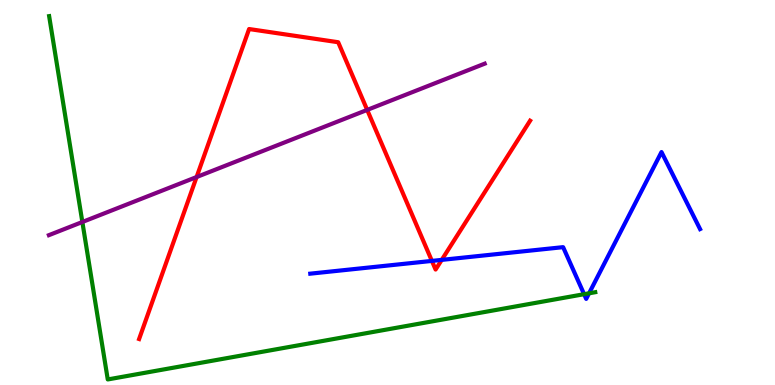[{'lines': ['blue', 'red'], 'intersections': [{'x': 5.57, 'y': 3.22}, {'x': 5.7, 'y': 3.25}]}, {'lines': ['green', 'red'], 'intersections': []}, {'lines': ['purple', 'red'], 'intersections': [{'x': 2.54, 'y': 5.4}, {'x': 4.74, 'y': 7.15}]}, {'lines': ['blue', 'green'], 'intersections': [{'x': 7.54, 'y': 2.36}, {'x': 7.6, 'y': 2.38}]}, {'lines': ['blue', 'purple'], 'intersections': []}, {'lines': ['green', 'purple'], 'intersections': [{'x': 1.06, 'y': 4.23}]}]